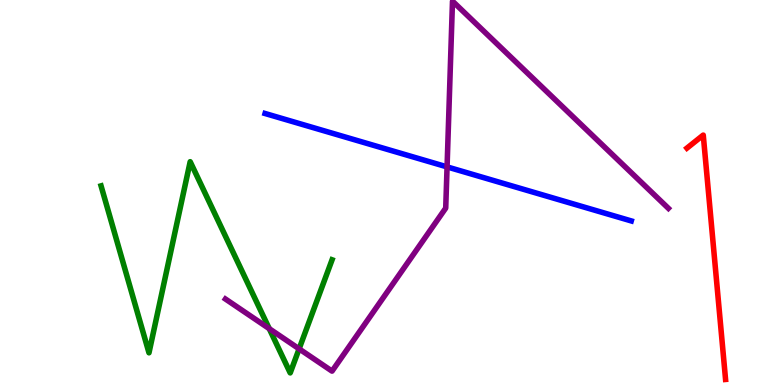[{'lines': ['blue', 'red'], 'intersections': []}, {'lines': ['green', 'red'], 'intersections': []}, {'lines': ['purple', 'red'], 'intersections': []}, {'lines': ['blue', 'green'], 'intersections': []}, {'lines': ['blue', 'purple'], 'intersections': [{'x': 5.77, 'y': 5.67}]}, {'lines': ['green', 'purple'], 'intersections': [{'x': 3.47, 'y': 1.46}, {'x': 3.86, 'y': 0.939}]}]